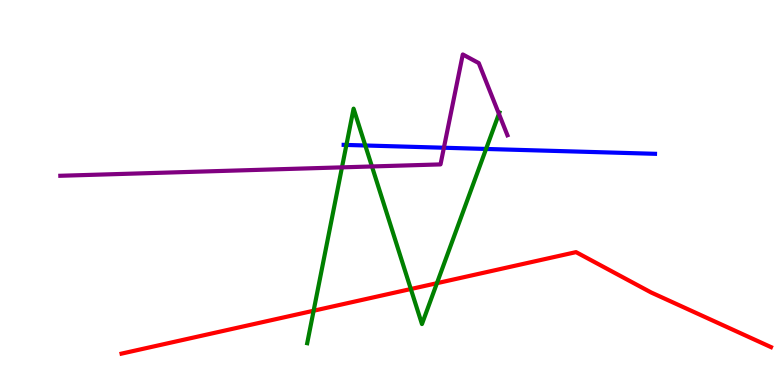[{'lines': ['blue', 'red'], 'intersections': []}, {'lines': ['green', 'red'], 'intersections': [{'x': 4.05, 'y': 1.93}, {'x': 5.3, 'y': 2.49}, {'x': 5.64, 'y': 2.64}]}, {'lines': ['purple', 'red'], 'intersections': []}, {'lines': ['blue', 'green'], 'intersections': [{'x': 4.47, 'y': 6.24}, {'x': 4.71, 'y': 6.22}, {'x': 6.27, 'y': 6.13}]}, {'lines': ['blue', 'purple'], 'intersections': [{'x': 5.73, 'y': 6.16}]}, {'lines': ['green', 'purple'], 'intersections': [{'x': 4.41, 'y': 5.65}, {'x': 4.8, 'y': 5.68}, {'x': 6.44, 'y': 7.04}]}]